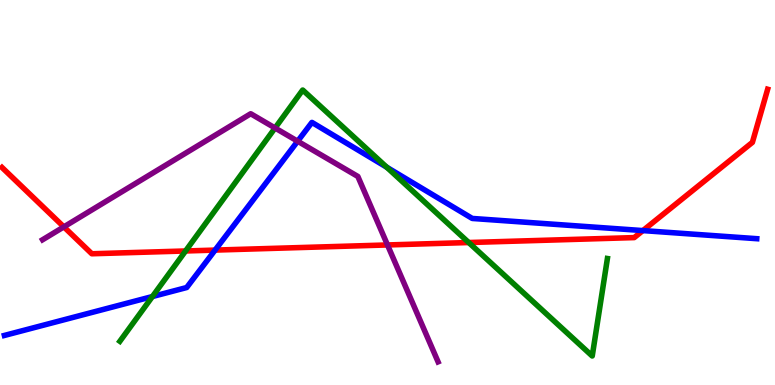[{'lines': ['blue', 'red'], 'intersections': [{'x': 2.78, 'y': 3.5}, {'x': 8.3, 'y': 4.01}]}, {'lines': ['green', 'red'], 'intersections': [{'x': 2.39, 'y': 3.48}, {'x': 6.05, 'y': 3.7}]}, {'lines': ['purple', 'red'], 'intersections': [{'x': 0.824, 'y': 4.11}, {'x': 5.0, 'y': 3.64}]}, {'lines': ['blue', 'green'], 'intersections': [{'x': 1.97, 'y': 2.3}, {'x': 4.99, 'y': 5.66}]}, {'lines': ['blue', 'purple'], 'intersections': [{'x': 3.84, 'y': 6.33}]}, {'lines': ['green', 'purple'], 'intersections': [{'x': 3.55, 'y': 6.68}]}]